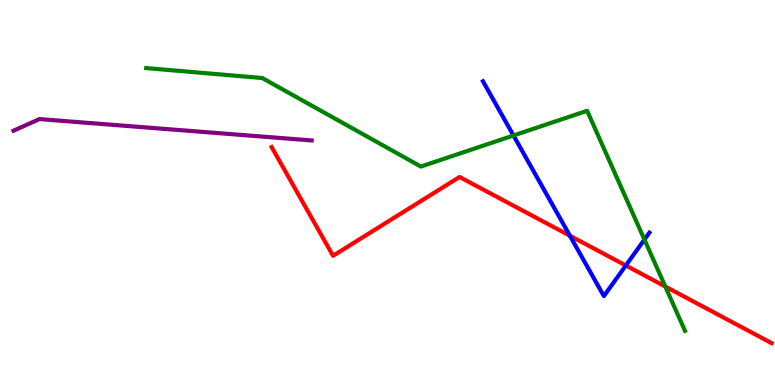[{'lines': ['blue', 'red'], 'intersections': [{'x': 7.35, 'y': 3.88}, {'x': 8.08, 'y': 3.1}]}, {'lines': ['green', 'red'], 'intersections': [{'x': 8.58, 'y': 2.56}]}, {'lines': ['purple', 'red'], 'intersections': []}, {'lines': ['blue', 'green'], 'intersections': [{'x': 6.63, 'y': 6.48}, {'x': 8.32, 'y': 3.78}]}, {'lines': ['blue', 'purple'], 'intersections': []}, {'lines': ['green', 'purple'], 'intersections': []}]